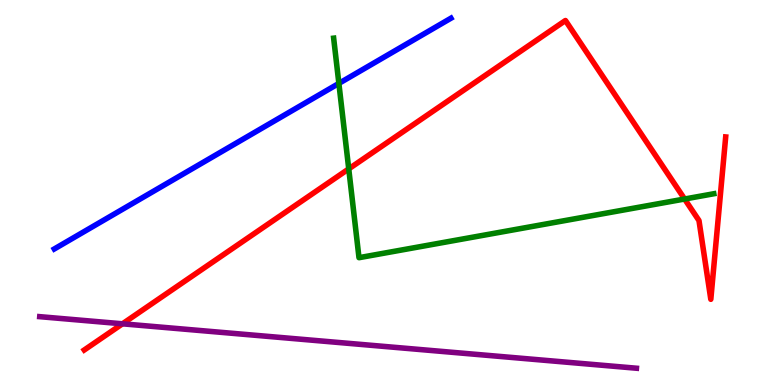[{'lines': ['blue', 'red'], 'intersections': []}, {'lines': ['green', 'red'], 'intersections': [{'x': 4.5, 'y': 5.61}, {'x': 8.83, 'y': 4.83}]}, {'lines': ['purple', 'red'], 'intersections': [{'x': 1.58, 'y': 1.59}]}, {'lines': ['blue', 'green'], 'intersections': [{'x': 4.37, 'y': 7.83}]}, {'lines': ['blue', 'purple'], 'intersections': []}, {'lines': ['green', 'purple'], 'intersections': []}]